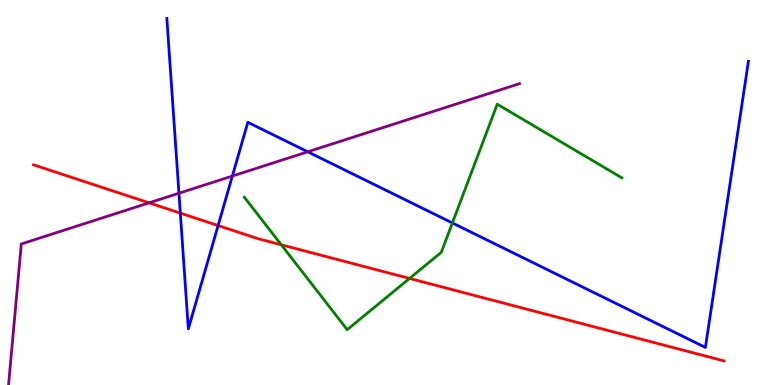[{'lines': ['blue', 'red'], 'intersections': [{'x': 2.33, 'y': 4.46}, {'x': 2.81, 'y': 4.14}]}, {'lines': ['green', 'red'], 'intersections': [{'x': 3.63, 'y': 3.64}, {'x': 5.28, 'y': 2.77}]}, {'lines': ['purple', 'red'], 'intersections': [{'x': 1.92, 'y': 4.73}]}, {'lines': ['blue', 'green'], 'intersections': [{'x': 5.84, 'y': 4.21}]}, {'lines': ['blue', 'purple'], 'intersections': [{'x': 2.31, 'y': 4.98}, {'x': 3.0, 'y': 5.43}, {'x': 3.97, 'y': 6.06}]}, {'lines': ['green', 'purple'], 'intersections': []}]